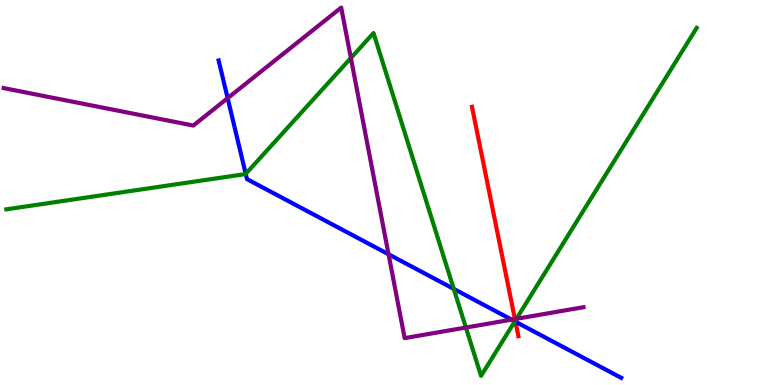[{'lines': ['blue', 'red'], 'intersections': [{'x': 6.65, 'y': 1.65}]}, {'lines': ['green', 'red'], 'intersections': [{'x': 6.65, 'y': 1.67}]}, {'lines': ['purple', 'red'], 'intersections': [{'x': 6.64, 'y': 1.71}]}, {'lines': ['blue', 'green'], 'intersections': [{'x': 3.17, 'y': 5.48}, {'x': 5.86, 'y': 2.5}, {'x': 6.64, 'y': 1.65}]}, {'lines': ['blue', 'purple'], 'intersections': [{'x': 2.94, 'y': 7.45}, {'x': 5.01, 'y': 3.4}, {'x': 6.6, 'y': 1.7}]}, {'lines': ['green', 'purple'], 'intersections': [{'x': 4.53, 'y': 8.49}, {'x': 6.01, 'y': 1.49}, {'x': 6.66, 'y': 1.72}]}]